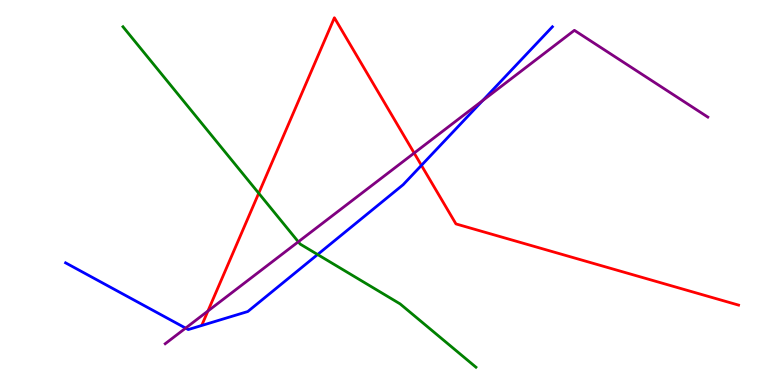[{'lines': ['blue', 'red'], 'intersections': [{'x': 5.44, 'y': 5.7}]}, {'lines': ['green', 'red'], 'intersections': [{'x': 3.34, 'y': 4.98}]}, {'lines': ['purple', 'red'], 'intersections': [{'x': 2.68, 'y': 1.92}, {'x': 5.34, 'y': 6.02}]}, {'lines': ['blue', 'green'], 'intersections': [{'x': 4.1, 'y': 3.39}]}, {'lines': ['blue', 'purple'], 'intersections': [{'x': 2.39, 'y': 1.48}, {'x': 6.23, 'y': 7.39}]}, {'lines': ['green', 'purple'], 'intersections': [{'x': 3.85, 'y': 3.72}]}]